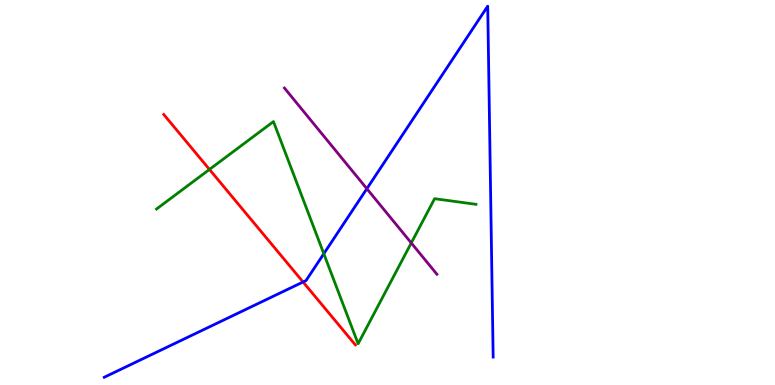[{'lines': ['blue', 'red'], 'intersections': [{'x': 3.91, 'y': 2.68}]}, {'lines': ['green', 'red'], 'intersections': [{'x': 2.7, 'y': 5.6}]}, {'lines': ['purple', 'red'], 'intersections': []}, {'lines': ['blue', 'green'], 'intersections': [{'x': 4.18, 'y': 3.41}]}, {'lines': ['blue', 'purple'], 'intersections': [{'x': 4.73, 'y': 5.1}]}, {'lines': ['green', 'purple'], 'intersections': [{'x': 5.31, 'y': 3.69}]}]